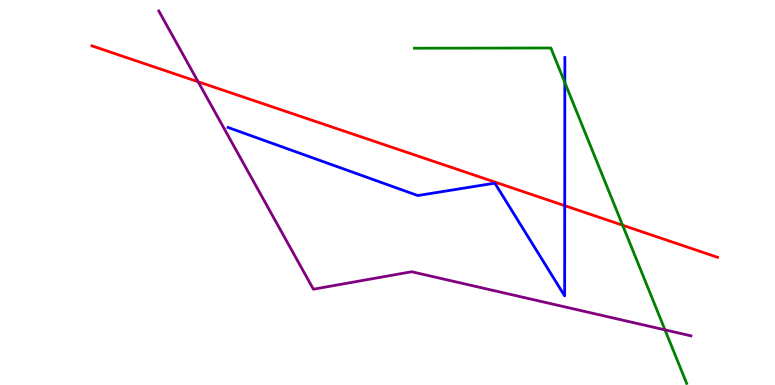[{'lines': ['blue', 'red'], 'intersections': [{'x': 7.29, 'y': 4.66}]}, {'lines': ['green', 'red'], 'intersections': [{'x': 8.03, 'y': 4.15}]}, {'lines': ['purple', 'red'], 'intersections': [{'x': 2.56, 'y': 7.88}]}, {'lines': ['blue', 'green'], 'intersections': [{'x': 7.29, 'y': 7.86}]}, {'lines': ['blue', 'purple'], 'intersections': []}, {'lines': ['green', 'purple'], 'intersections': [{'x': 8.58, 'y': 1.43}]}]